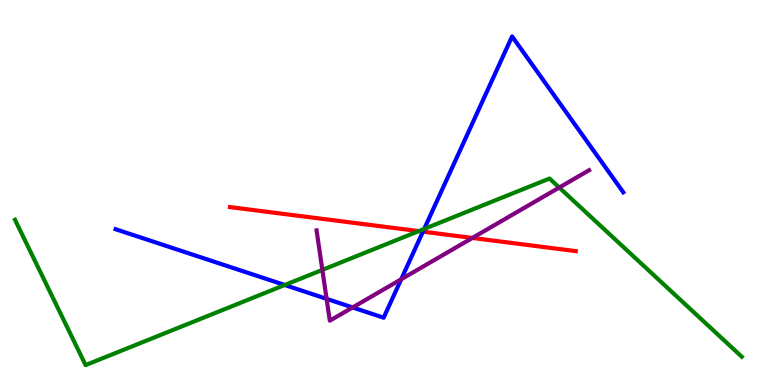[{'lines': ['blue', 'red'], 'intersections': [{'x': 5.46, 'y': 3.98}]}, {'lines': ['green', 'red'], 'intersections': [{'x': 5.4, 'y': 4.0}]}, {'lines': ['purple', 'red'], 'intersections': [{'x': 6.1, 'y': 3.82}]}, {'lines': ['blue', 'green'], 'intersections': [{'x': 3.67, 'y': 2.6}, {'x': 5.47, 'y': 4.05}]}, {'lines': ['blue', 'purple'], 'intersections': [{'x': 4.21, 'y': 2.24}, {'x': 4.55, 'y': 2.01}, {'x': 5.18, 'y': 2.75}]}, {'lines': ['green', 'purple'], 'intersections': [{'x': 4.16, 'y': 2.99}, {'x': 7.22, 'y': 5.13}]}]